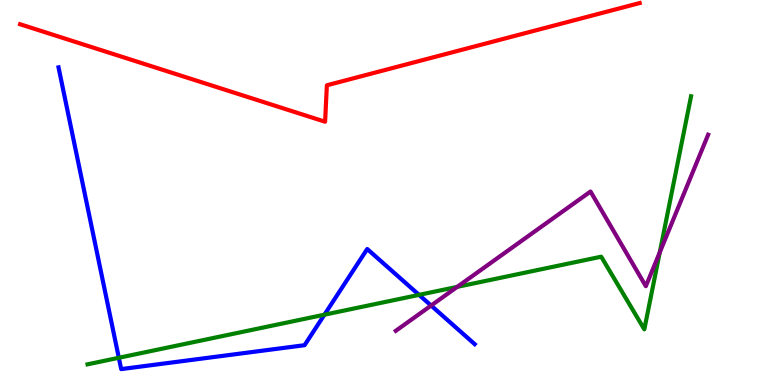[{'lines': ['blue', 'red'], 'intersections': []}, {'lines': ['green', 'red'], 'intersections': []}, {'lines': ['purple', 'red'], 'intersections': []}, {'lines': ['blue', 'green'], 'intersections': [{'x': 1.53, 'y': 0.707}, {'x': 4.19, 'y': 1.83}, {'x': 5.41, 'y': 2.34}]}, {'lines': ['blue', 'purple'], 'intersections': [{'x': 5.56, 'y': 2.06}]}, {'lines': ['green', 'purple'], 'intersections': [{'x': 5.9, 'y': 2.55}, {'x': 8.51, 'y': 3.45}]}]